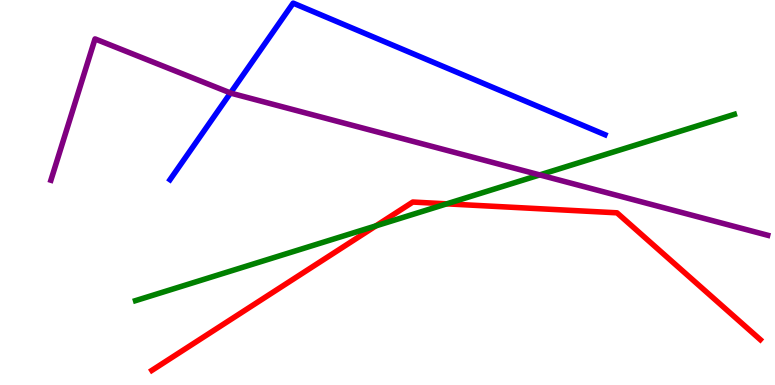[{'lines': ['blue', 'red'], 'intersections': []}, {'lines': ['green', 'red'], 'intersections': [{'x': 4.85, 'y': 4.13}, {'x': 5.76, 'y': 4.71}]}, {'lines': ['purple', 'red'], 'intersections': []}, {'lines': ['blue', 'green'], 'intersections': []}, {'lines': ['blue', 'purple'], 'intersections': [{'x': 2.97, 'y': 7.59}]}, {'lines': ['green', 'purple'], 'intersections': [{'x': 6.96, 'y': 5.46}]}]